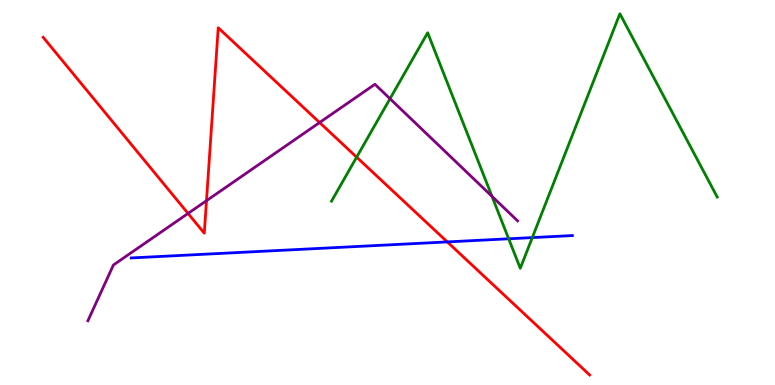[{'lines': ['blue', 'red'], 'intersections': [{'x': 5.77, 'y': 3.72}]}, {'lines': ['green', 'red'], 'intersections': [{'x': 4.6, 'y': 5.92}]}, {'lines': ['purple', 'red'], 'intersections': [{'x': 2.43, 'y': 4.46}, {'x': 2.66, 'y': 4.79}, {'x': 4.12, 'y': 6.82}]}, {'lines': ['blue', 'green'], 'intersections': [{'x': 6.56, 'y': 3.8}, {'x': 6.87, 'y': 3.83}]}, {'lines': ['blue', 'purple'], 'intersections': []}, {'lines': ['green', 'purple'], 'intersections': [{'x': 5.03, 'y': 7.44}, {'x': 6.35, 'y': 4.9}]}]